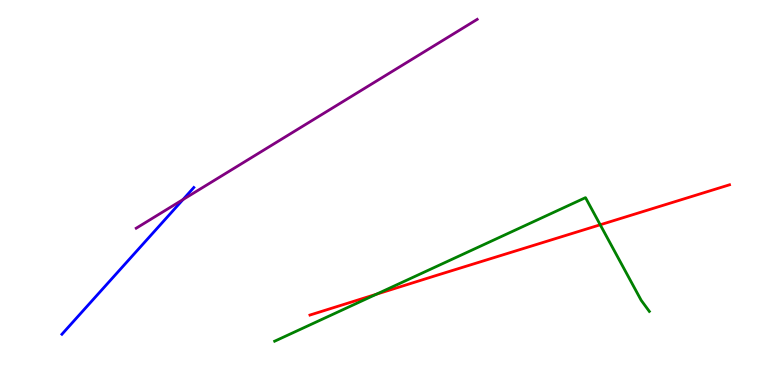[{'lines': ['blue', 'red'], 'intersections': []}, {'lines': ['green', 'red'], 'intersections': [{'x': 4.86, 'y': 2.36}, {'x': 7.74, 'y': 4.16}]}, {'lines': ['purple', 'red'], 'intersections': []}, {'lines': ['blue', 'green'], 'intersections': []}, {'lines': ['blue', 'purple'], 'intersections': [{'x': 2.36, 'y': 4.82}]}, {'lines': ['green', 'purple'], 'intersections': []}]